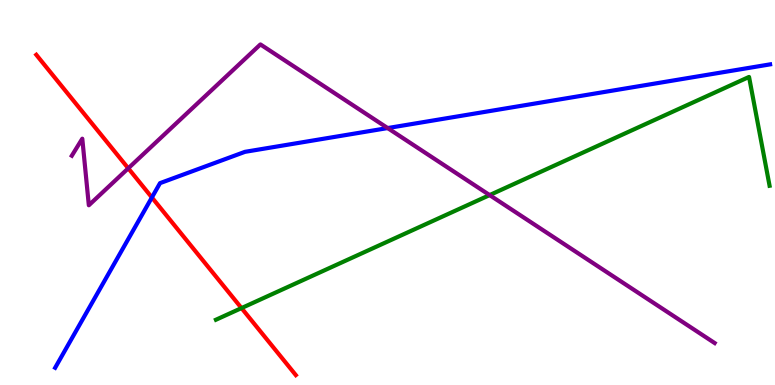[{'lines': ['blue', 'red'], 'intersections': [{'x': 1.96, 'y': 4.87}]}, {'lines': ['green', 'red'], 'intersections': [{'x': 3.12, 'y': 2.0}]}, {'lines': ['purple', 'red'], 'intersections': [{'x': 1.66, 'y': 5.63}]}, {'lines': ['blue', 'green'], 'intersections': []}, {'lines': ['blue', 'purple'], 'intersections': [{'x': 5.0, 'y': 6.67}]}, {'lines': ['green', 'purple'], 'intersections': [{'x': 6.32, 'y': 4.93}]}]